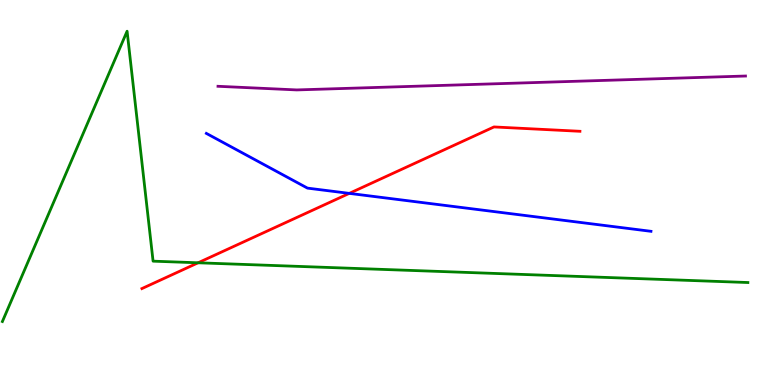[{'lines': ['blue', 'red'], 'intersections': [{'x': 4.51, 'y': 4.98}]}, {'lines': ['green', 'red'], 'intersections': [{'x': 2.56, 'y': 3.17}]}, {'lines': ['purple', 'red'], 'intersections': []}, {'lines': ['blue', 'green'], 'intersections': []}, {'lines': ['blue', 'purple'], 'intersections': []}, {'lines': ['green', 'purple'], 'intersections': []}]